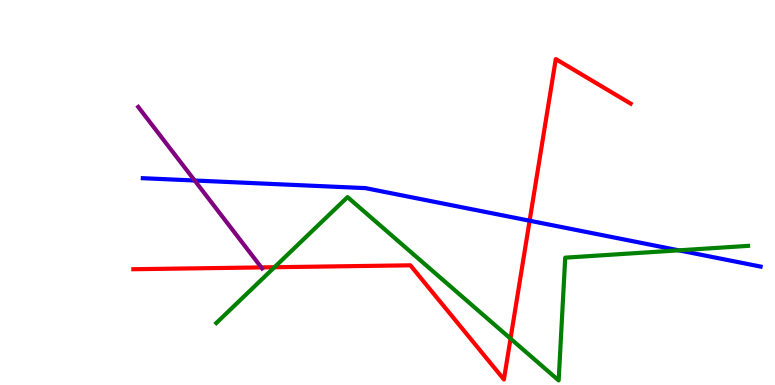[{'lines': ['blue', 'red'], 'intersections': [{'x': 6.83, 'y': 4.27}]}, {'lines': ['green', 'red'], 'intersections': [{'x': 3.54, 'y': 3.06}, {'x': 6.59, 'y': 1.2}]}, {'lines': ['purple', 'red'], 'intersections': [{'x': 3.37, 'y': 3.05}]}, {'lines': ['blue', 'green'], 'intersections': [{'x': 8.76, 'y': 3.5}]}, {'lines': ['blue', 'purple'], 'intersections': [{'x': 2.51, 'y': 5.31}]}, {'lines': ['green', 'purple'], 'intersections': []}]